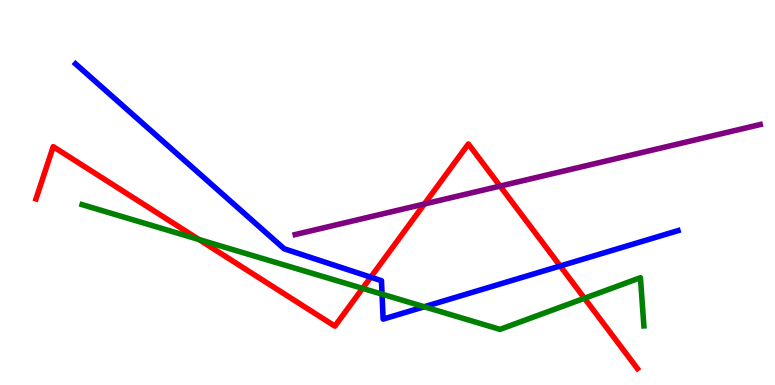[{'lines': ['blue', 'red'], 'intersections': [{'x': 4.78, 'y': 2.8}, {'x': 7.23, 'y': 3.09}]}, {'lines': ['green', 'red'], 'intersections': [{'x': 2.57, 'y': 3.78}, {'x': 4.68, 'y': 2.51}, {'x': 7.54, 'y': 2.25}]}, {'lines': ['purple', 'red'], 'intersections': [{'x': 5.48, 'y': 4.7}, {'x': 6.45, 'y': 5.17}]}, {'lines': ['blue', 'green'], 'intersections': [{'x': 4.93, 'y': 2.36}, {'x': 5.47, 'y': 2.03}]}, {'lines': ['blue', 'purple'], 'intersections': []}, {'lines': ['green', 'purple'], 'intersections': []}]